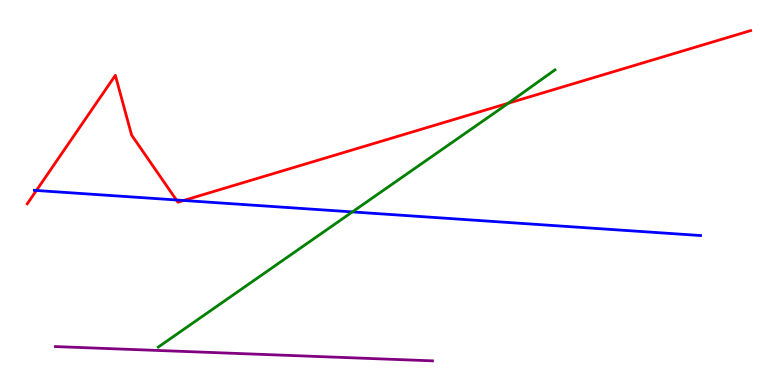[{'lines': ['blue', 'red'], 'intersections': [{'x': 0.47, 'y': 5.05}, {'x': 2.28, 'y': 4.81}, {'x': 2.37, 'y': 4.79}]}, {'lines': ['green', 'red'], 'intersections': [{'x': 6.56, 'y': 7.32}]}, {'lines': ['purple', 'red'], 'intersections': []}, {'lines': ['blue', 'green'], 'intersections': [{'x': 4.55, 'y': 4.5}]}, {'lines': ['blue', 'purple'], 'intersections': []}, {'lines': ['green', 'purple'], 'intersections': []}]